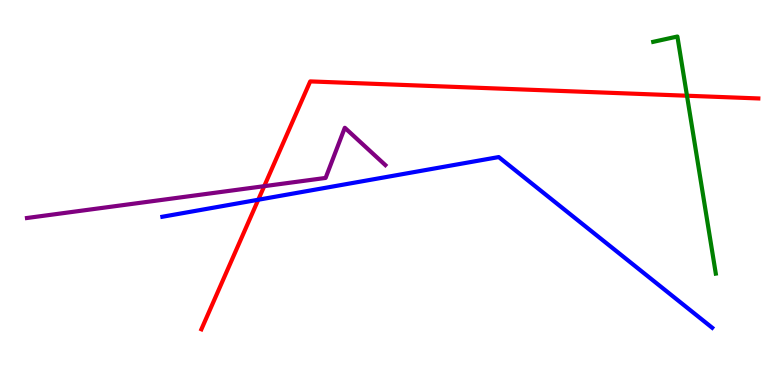[{'lines': ['blue', 'red'], 'intersections': [{'x': 3.33, 'y': 4.81}]}, {'lines': ['green', 'red'], 'intersections': [{'x': 8.86, 'y': 7.51}]}, {'lines': ['purple', 'red'], 'intersections': [{'x': 3.41, 'y': 5.16}]}, {'lines': ['blue', 'green'], 'intersections': []}, {'lines': ['blue', 'purple'], 'intersections': []}, {'lines': ['green', 'purple'], 'intersections': []}]